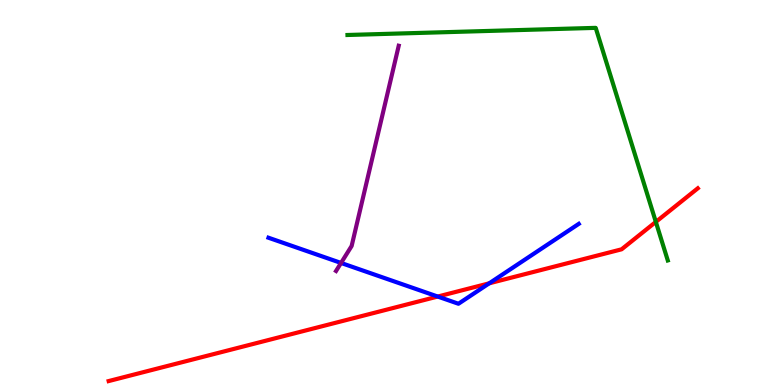[{'lines': ['blue', 'red'], 'intersections': [{'x': 5.65, 'y': 2.3}, {'x': 6.31, 'y': 2.64}]}, {'lines': ['green', 'red'], 'intersections': [{'x': 8.46, 'y': 4.24}]}, {'lines': ['purple', 'red'], 'intersections': []}, {'lines': ['blue', 'green'], 'intersections': []}, {'lines': ['blue', 'purple'], 'intersections': [{'x': 4.4, 'y': 3.17}]}, {'lines': ['green', 'purple'], 'intersections': []}]